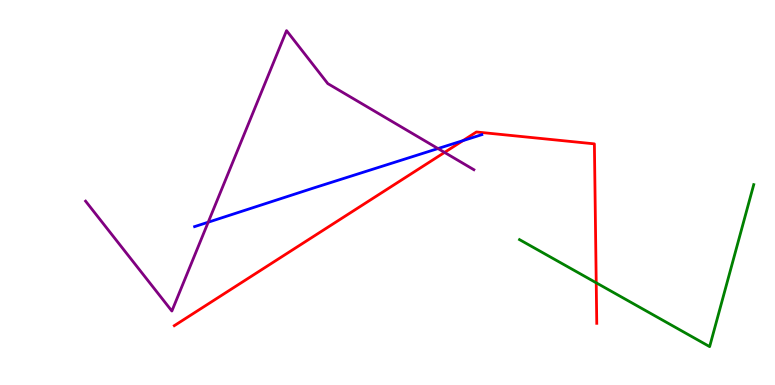[{'lines': ['blue', 'red'], 'intersections': [{'x': 5.97, 'y': 6.35}]}, {'lines': ['green', 'red'], 'intersections': [{'x': 7.69, 'y': 2.65}]}, {'lines': ['purple', 'red'], 'intersections': [{'x': 5.74, 'y': 6.04}]}, {'lines': ['blue', 'green'], 'intersections': []}, {'lines': ['blue', 'purple'], 'intersections': [{'x': 2.69, 'y': 4.23}, {'x': 5.65, 'y': 6.14}]}, {'lines': ['green', 'purple'], 'intersections': []}]